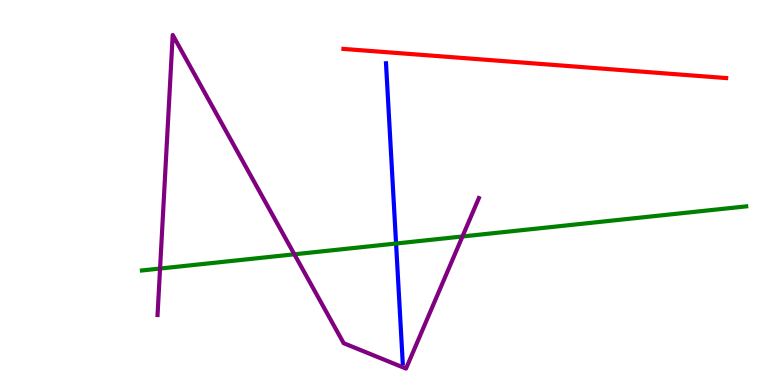[{'lines': ['blue', 'red'], 'intersections': []}, {'lines': ['green', 'red'], 'intersections': []}, {'lines': ['purple', 'red'], 'intersections': []}, {'lines': ['blue', 'green'], 'intersections': [{'x': 5.11, 'y': 3.68}]}, {'lines': ['blue', 'purple'], 'intersections': []}, {'lines': ['green', 'purple'], 'intersections': [{'x': 2.07, 'y': 3.02}, {'x': 3.8, 'y': 3.39}, {'x': 5.97, 'y': 3.86}]}]